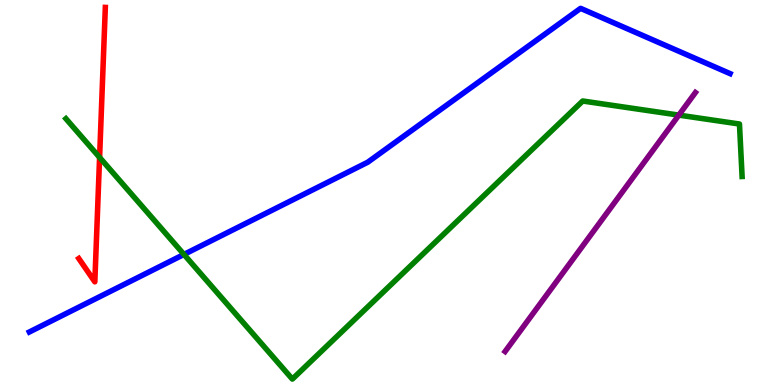[{'lines': ['blue', 'red'], 'intersections': []}, {'lines': ['green', 'red'], 'intersections': [{'x': 1.29, 'y': 5.91}]}, {'lines': ['purple', 'red'], 'intersections': []}, {'lines': ['blue', 'green'], 'intersections': [{'x': 2.37, 'y': 3.39}]}, {'lines': ['blue', 'purple'], 'intersections': []}, {'lines': ['green', 'purple'], 'intersections': [{'x': 8.76, 'y': 7.01}]}]